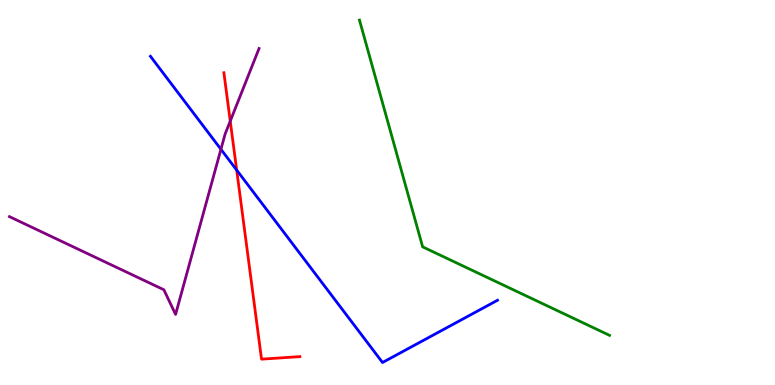[{'lines': ['blue', 'red'], 'intersections': [{'x': 3.05, 'y': 5.58}]}, {'lines': ['green', 'red'], 'intersections': []}, {'lines': ['purple', 'red'], 'intersections': [{'x': 2.97, 'y': 6.85}]}, {'lines': ['blue', 'green'], 'intersections': []}, {'lines': ['blue', 'purple'], 'intersections': [{'x': 2.85, 'y': 6.12}]}, {'lines': ['green', 'purple'], 'intersections': []}]